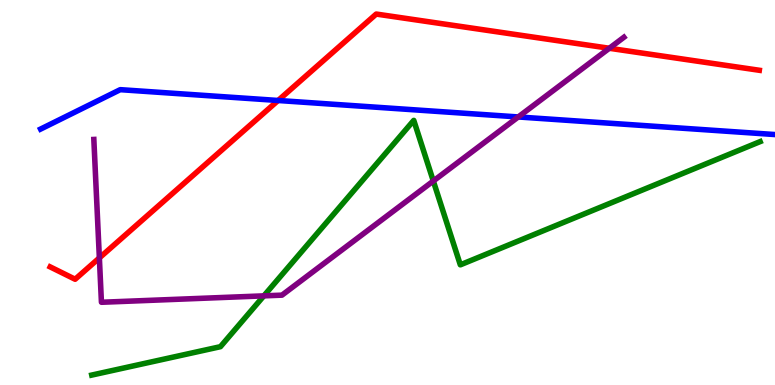[{'lines': ['blue', 'red'], 'intersections': [{'x': 3.59, 'y': 7.39}]}, {'lines': ['green', 'red'], 'intersections': []}, {'lines': ['purple', 'red'], 'intersections': [{'x': 1.28, 'y': 3.3}, {'x': 7.86, 'y': 8.75}]}, {'lines': ['blue', 'green'], 'intersections': []}, {'lines': ['blue', 'purple'], 'intersections': [{'x': 6.69, 'y': 6.96}]}, {'lines': ['green', 'purple'], 'intersections': [{'x': 3.4, 'y': 2.32}, {'x': 5.59, 'y': 5.3}]}]